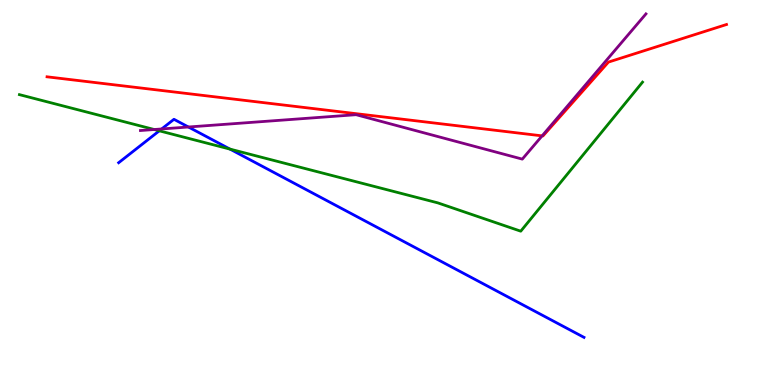[{'lines': ['blue', 'red'], 'intersections': []}, {'lines': ['green', 'red'], 'intersections': []}, {'lines': ['purple', 'red'], 'intersections': [{'x': 6.99, 'y': 6.47}]}, {'lines': ['blue', 'green'], 'intersections': [{'x': 2.06, 'y': 6.6}, {'x': 2.97, 'y': 6.13}]}, {'lines': ['blue', 'purple'], 'intersections': [{'x': 2.09, 'y': 6.65}, {'x': 2.43, 'y': 6.7}]}, {'lines': ['green', 'purple'], 'intersections': [{'x': 1.99, 'y': 6.64}]}]